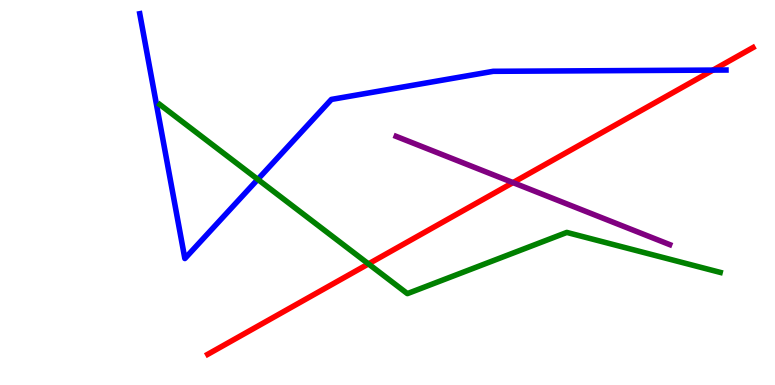[{'lines': ['blue', 'red'], 'intersections': [{'x': 9.2, 'y': 8.18}]}, {'lines': ['green', 'red'], 'intersections': [{'x': 4.75, 'y': 3.15}]}, {'lines': ['purple', 'red'], 'intersections': [{'x': 6.62, 'y': 5.26}]}, {'lines': ['blue', 'green'], 'intersections': [{'x': 3.33, 'y': 5.34}]}, {'lines': ['blue', 'purple'], 'intersections': []}, {'lines': ['green', 'purple'], 'intersections': []}]